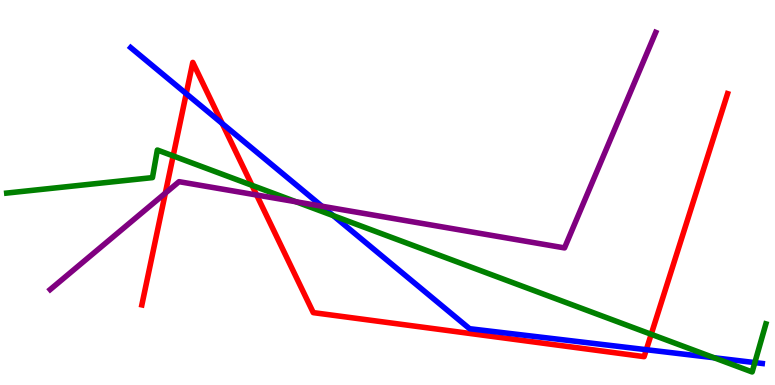[{'lines': ['blue', 'red'], 'intersections': [{'x': 2.4, 'y': 7.57}, {'x': 2.87, 'y': 6.79}, {'x': 8.34, 'y': 0.917}]}, {'lines': ['green', 'red'], 'intersections': [{'x': 2.23, 'y': 5.95}, {'x': 3.25, 'y': 5.19}, {'x': 8.4, 'y': 1.32}]}, {'lines': ['purple', 'red'], 'intersections': [{'x': 2.13, 'y': 4.98}, {'x': 3.31, 'y': 4.93}]}, {'lines': ['blue', 'green'], 'intersections': [{'x': 4.3, 'y': 4.4}, {'x': 9.21, 'y': 0.708}, {'x': 9.74, 'y': 0.582}]}, {'lines': ['blue', 'purple'], 'intersections': [{'x': 4.15, 'y': 4.64}]}, {'lines': ['green', 'purple'], 'intersections': [{'x': 3.82, 'y': 4.76}]}]